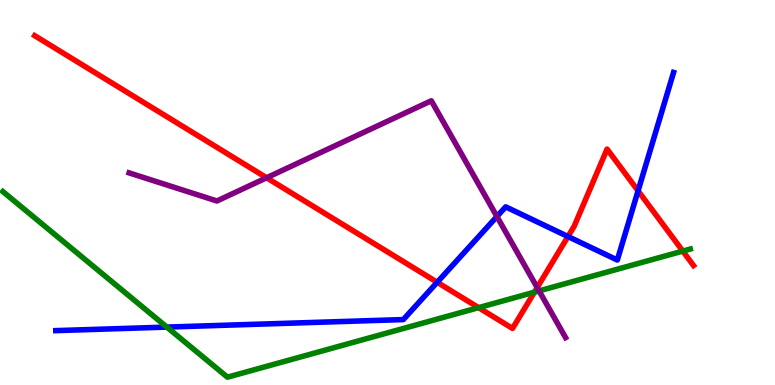[{'lines': ['blue', 'red'], 'intersections': [{'x': 5.64, 'y': 2.67}, {'x': 7.33, 'y': 3.86}, {'x': 8.23, 'y': 5.04}]}, {'lines': ['green', 'red'], 'intersections': [{'x': 6.18, 'y': 2.01}, {'x': 6.9, 'y': 2.41}, {'x': 8.81, 'y': 3.48}]}, {'lines': ['purple', 'red'], 'intersections': [{'x': 3.44, 'y': 5.38}, {'x': 6.93, 'y': 2.53}]}, {'lines': ['blue', 'green'], 'intersections': [{'x': 2.15, 'y': 1.5}]}, {'lines': ['blue', 'purple'], 'intersections': [{'x': 6.41, 'y': 4.38}]}, {'lines': ['green', 'purple'], 'intersections': [{'x': 6.96, 'y': 2.44}]}]